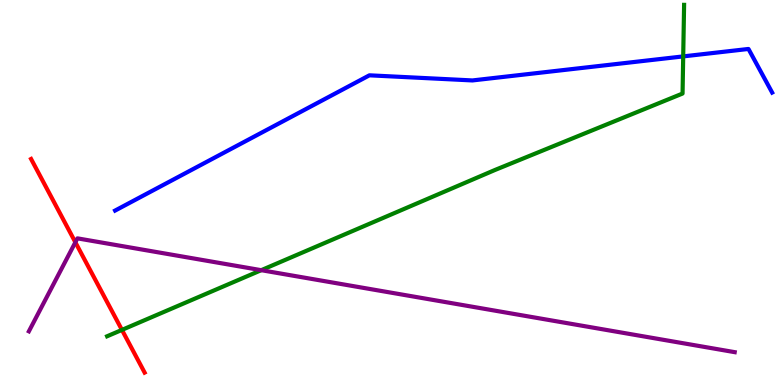[{'lines': ['blue', 'red'], 'intersections': []}, {'lines': ['green', 'red'], 'intersections': [{'x': 1.57, 'y': 1.43}]}, {'lines': ['purple', 'red'], 'intersections': [{'x': 0.972, 'y': 3.71}]}, {'lines': ['blue', 'green'], 'intersections': [{'x': 8.82, 'y': 8.54}]}, {'lines': ['blue', 'purple'], 'intersections': []}, {'lines': ['green', 'purple'], 'intersections': [{'x': 3.37, 'y': 2.98}]}]